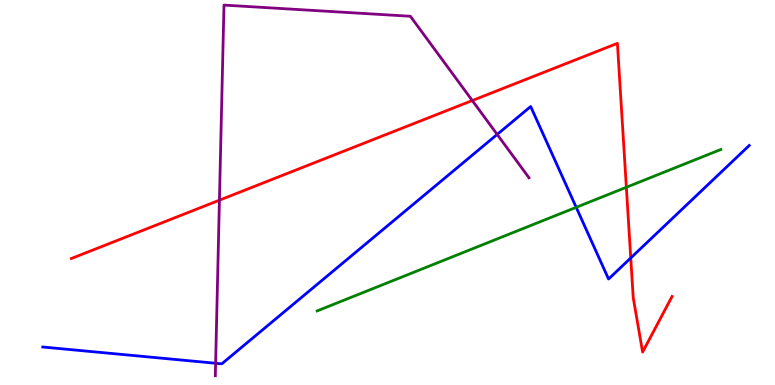[{'lines': ['blue', 'red'], 'intersections': [{'x': 8.14, 'y': 3.3}]}, {'lines': ['green', 'red'], 'intersections': [{'x': 8.08, 'y': 5.14}]}, {'lines': ['purple', 'red'], 'intersections': [{'x': 2.83, 'y': 4.8}, {'x': 6.09, 'y': 7.39}]}, {'lines': ['blue', 'green'], 'intersections': [{'x': 7.43, 'y': 4.61}]}, {'lines': ['blue', 'purple'], 'intersections': [{'x': 2.78, 'y': 0.565}, {'x': 6.42, 'y': 6.51}]}, {'lines': ['green', 'purple'], 'intersections': []}]